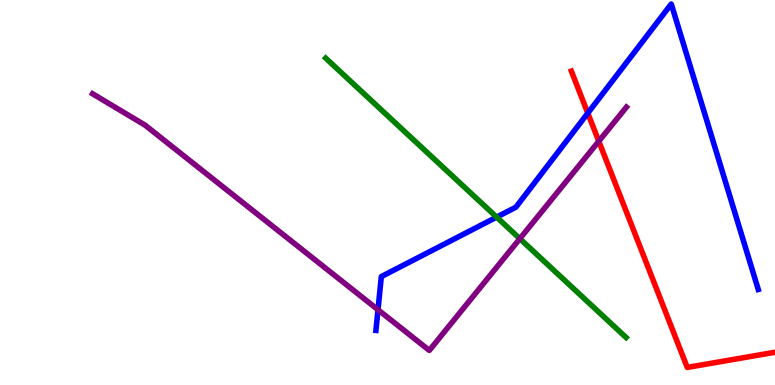[{'lines': ['blue', 'red'], 'intersections': [{'x': 7.58, 'y': 7.06}]}, {'lines': ['green', 'red'], 'intersections': []}, {'lines': ['purple', 'red'], 'intersections': [{'x': 7.73, 'y': 6.33}]}, {'lines': ['blue', 'green'], 'intersections': [{'x': 6.41, 'y': 4.36}]}, {'lines': ['blue', 'purple'], 'intersections': [{'x': 4.88, 'y': 1.95}]}, {'lines': ['green', 'purple'], 'intersections': [{'x': 6.71, 'y': 3.8}]}]